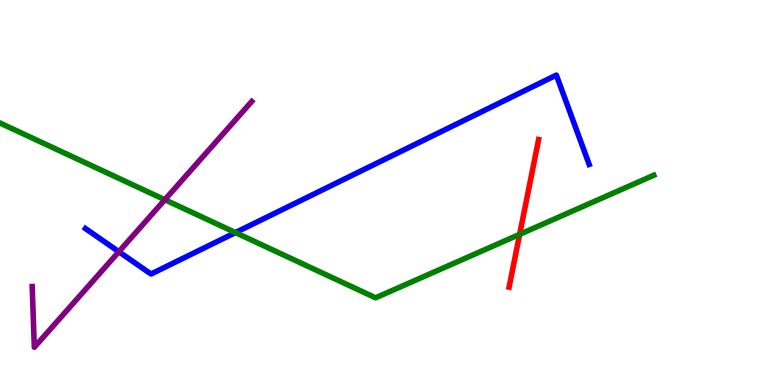[{'lines': ['blue', 'red'], 'intersections': []}, {'lines': ['green', 'red'], 'intersections': [{'x': 6.71, 'y': 3.91}]}, {'lines': ['purple', 'red'], 'intersections': []}, {'lines': ['blue', 'green'], 'intersections': [{'x': 3.04, 'y': 3.96}]}, {'lines': ['blue', 'purple'], 'intersections': [{'x': 1.53, 'y': 3.46}]}, {'lines': ['green', 'purple'], 'intersections': [{'x': 2.13, 'y': 4.81}]}]